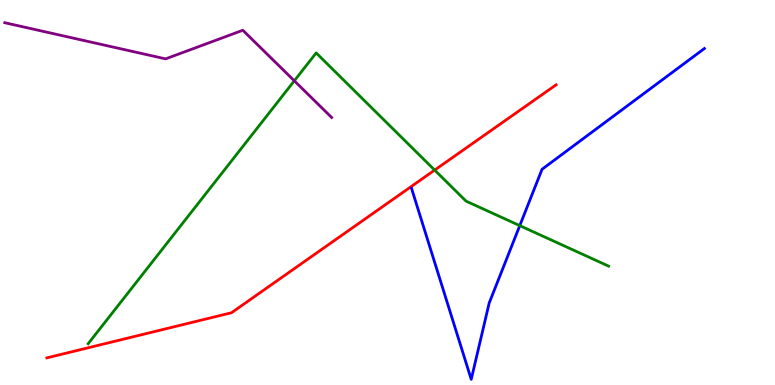[{'lines': ['blue', 'red'], 'intersections': []}, {'lines': ['green', 'red'], 'intersections': [{'x': 5.61, 'y': 5.58}]}, {'lines': ['purple', 'red'], 'intersections': []}, {'lines': ['blue', 'green'], 'intersections': [{'x': 6.71, 'y': 4.14}]}, {'lines': ['blue', 'purple'], 'intersections': []}, {'lines': ['green', 'purple'], 'intersections': [{'x': 3.8, 'y': 7.9}]}]